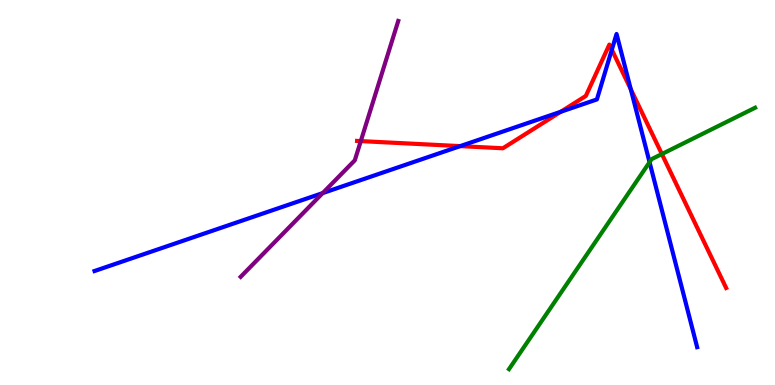[{'lines': ['blue', 'red'], 'intersections': [{'x': 5.94, 'y': 6.2}, {'x': 7.24, 'y': 7.1}, {'x': 7.89, 'y': 8.71}, {'x': 8.14, 'y': 7.68}]}, {'lines': ['green', 'red'], 'intersections': [{'x': 8.54, 'y': 6.0}]}, {'lines': ['purple', 'red'], 'intersections': [{'x': 4.66, 'y': 6.34}]}, {'lines': ['blue', 'green'], 'intersections': [{'x': 8.38, 'y': 5.79}]}, {'lines': ['blue', 'purple'], 'intersections': [{'x': 4.16, 'y': 4.98}]}, {'lines': ['green', 'purple'], 'intersections': []}]